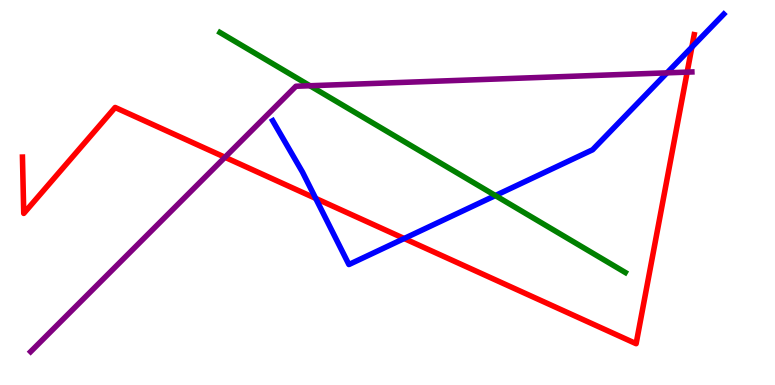[{'lines': ['blue', 'red'], 'intersections': [{'x': 4.07, 'y': 4.85}, {'x': 5.21, 'y': 3.8}, {'x': 8.93, 'y': 8.78}]}, {'lines': ['green', 'red'], 'intersections': []}, {'lines': ['purple', 'red'], 'intersections': [{'x': 2.9, 'y': 5.92}, {'x': 8.87, 'y': 8.13}]}, {'lines': ['blue', 'green'], 'intersections': [{'x': 6.39, 'y': 4.92}]}, {'lines': ['blue', 'purple'], 'intersections': [{'x': 8.61, 'y': 8.11}]}, {'lines': ['green', 'purple'], 'intersections': [{'x': 4.0, 'y': 7.77}]}]